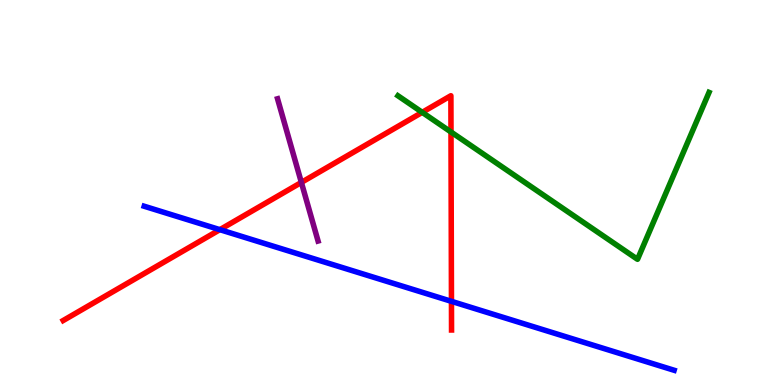[{'lines': ['blue', 'red'], 'intersections': [{'x': 2.84, 'y': 4.03}, {'x': 5.83, 'y': 2.17}]}, {'lines': ['green', 'red'], 'intersections': [{'x': 5.45, 'y': 7.08}, {'x': 5.82, 'y': 6.57}]}, {'lines': ['purple', 'red'], 'intersections': [{'x': 3.89, 'y': 5.26}]}, {'lines': ['blue', 'green'], 'intersections': []}, {'lines': ['blue', 'purple'], 'intersections': []}, {'lines': ['green', 'purple'], 'intersections': []}]